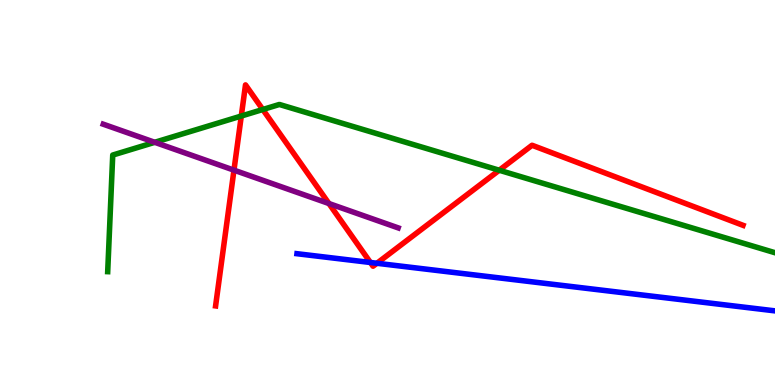[{'lines': ['blue', 'red'], 'intersections': [{'x': 4.78, 'y': 3.18}, {'x': 4.86, 'y': 3.16}]}, {'lines': ['green', 'red'], 'intersections': [{'x': 3.11, 'y': 6.99}, {'x': 3.39, 'y': 7.16}, {'x': 6.44, 'y': 5.58}]}, {'lines': ['purple', 'red'], 'intersections': [{'x': 3.02, 'y': 5.58}, {'x': 4.24, 'y': 4.71}]}, {'lines': ['blue', 'green'], 'intersections': []}, {'lines': ['blue', 'purple'], 'intersections': []}, {'lines': ['green', 'purple'], 'intersections': [{'x': 2.0, 'y': 6.3}]}]